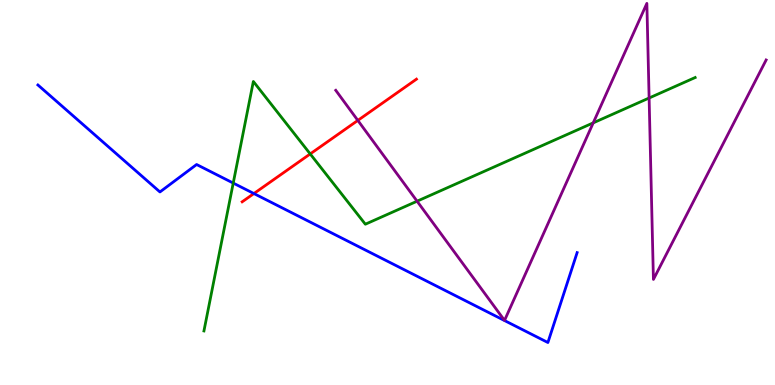[{'lines': ['blue', 'red'], 'intersections': [{'x': 3.28, 'y': 4.97}]}, {'lines': ['green', 'red'], 'intersections': [{'x': 4.0, 'y': 6.0}]}, {'lines': ['purple', 'red'], 'intersections': [{'x': 4.62, 'y': 6.87}]}, {'lines': ['blue', 'green'], 'intersections': [{'x': 3.01, 'y': 5.24}]}, {'lines': ['blue', 'purple'], 'intersections': []}, {'lines': ['green', 'purple'], 'intersections': [{'x': 5.38, 'y': 4.77}, {'x': 7.65, 'y': 6.81}, {'x': 8.38, 'y': 7.45}]}]